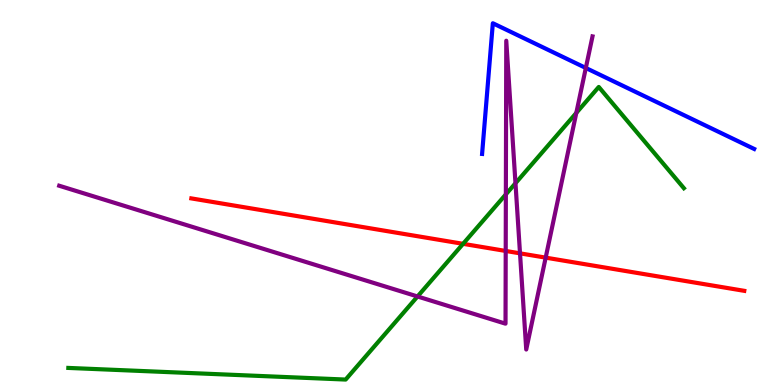[{'lines': ['blue', 'red'], 'intersections': []}, {'lines': ['green', 'red'], 'intersections': [{'x': 5.98, 'y': 3.67}]}, {'lines': ['purple', 'red'], 'intersections': [{'x': 6.53, 'y': 3.48}, {'x': 6.71, 'y': 3.42}, {'x': 7.04, 'y': 3.31}]}, {'lines': ['blue', 'green'], 'intersections': []}, {'lines': ['blue', 'purple'], 'intersections': [{'x': 7.56, 'y': 8.23}]}, {'lines': ['green', 'purple'], 'intersections': [{'x': 5.39, 'y': 2.3}, {'x': 6.53, 'y': 4.95}, {'x': 6.65, 'y': 5.24}, {'x': 7.44, 'y': 7.07}]}]